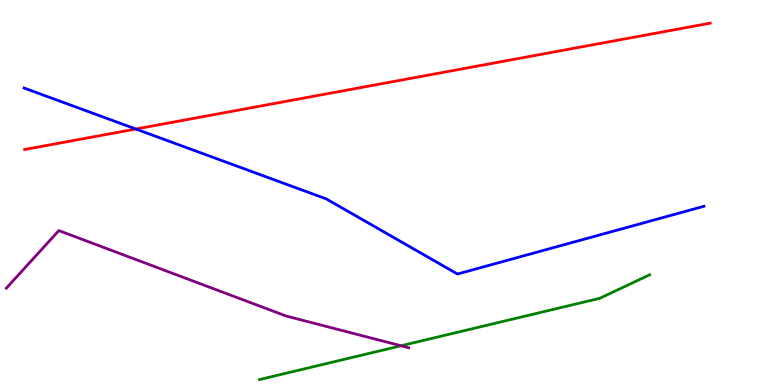[{'lines': ['blue', 'red'], 'intersections': [{'x': 1.75, 'y': 6.65}]}, {'lines': ['green', 'red'], 'intersections': []}, {'lines': ['purple', 'red'], 'intersections': []}, {'lines': ['blue', 'green'], 'intersections': []}, {'lines': ['blue', 'purple'], 'intersections': []}, {'lines': ['green', 'purple'], 'intersections': [{'x': 5.17, 'y': 1.02}]}]